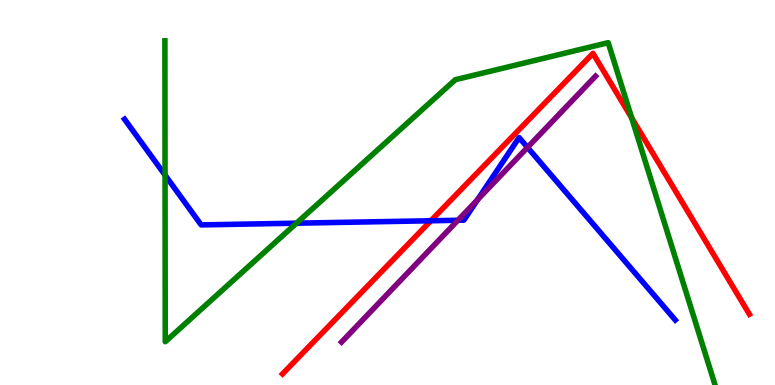[{'lines': ['blue', 'red'], 'intersections': [{'x': 5.56, 'y': 4.27}]}, {'lines': ['green', 'red'], 'intersections': [{'x': 8.15, 'y': 6.94}]}, {'lines': ['purple', 'red'], 'intersections': []}, {'lines': ['blue', 'green'], 'intersections': [{'x': 2.13, 'y': 5.45}, {'x': 3.83, 'y': 4.2}]}, {'lines': ['blue', 'purple'], 'intersections': [{'x': 5.91, 'y': 4.28}, {'x': 6.16, 'y': 4.81}, {'x': 6.81, 'y': 6.17}]}, {'lines': ['green', 'purple'], 'intersections': []}]